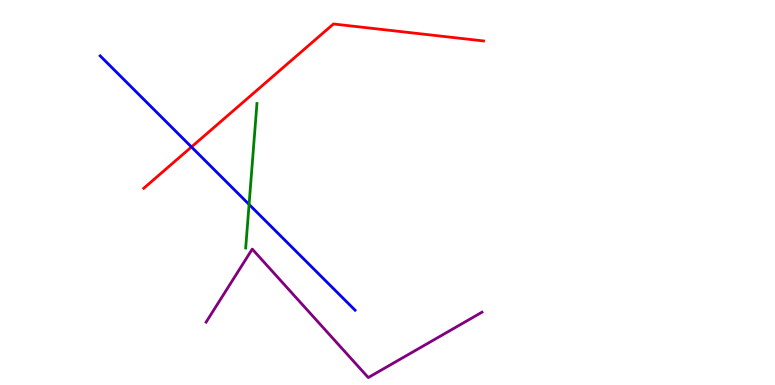[{'lines': ['blue', 'red'], 'intersections': [{'x': 2.47, 'y': 6.18}]}, {'lines': ['green', 'red'], 'intersections': []}, {'lines': ['purple', 'red'], 'intersections': []}, {'lines': ['blue', 'green'], 'intersections': [{'x': 3.21, 'y': 4.69}]}, {'lines': ['blue', 'purple'], 'intersections': []}, {'lines': ['green', 'purple'], 'intersections': []}]